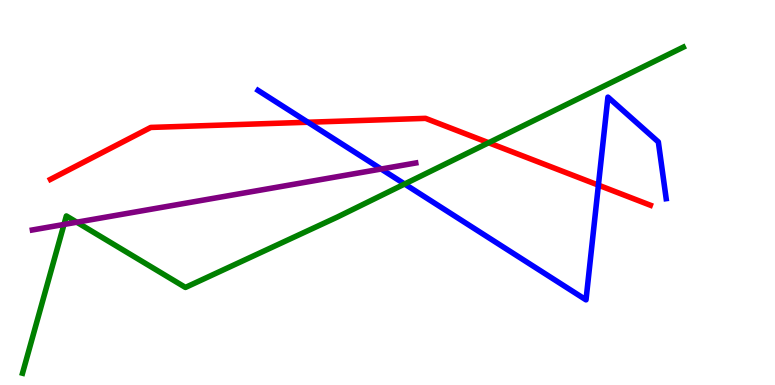[{'lines': ['blue', 'red'], 'intersections': [{'x': 3.97, 'y': 6.82}, {'x': 7.72, 'y': 5.19}]}, {'lines': ['green', 'red'], 'intersections': [{'x': 6.31, 'y': 6.29}]}, {'lines': ['purple', 'red'], 'intersections': []}, {'lines': ['blue', 'green'], 'intersections': [{'x': 5.22, 'y': 5.22}]}, {'lines': ['blue', 'purple'], 'intersections': [{'x': 4.92, 'y': 5.61}]}, {'lines': ['green', 'purple'], 'intersections': [{'x': 0.826, 'y': 4.17}, {'x': 0.991, 'y': 4.23}]}]